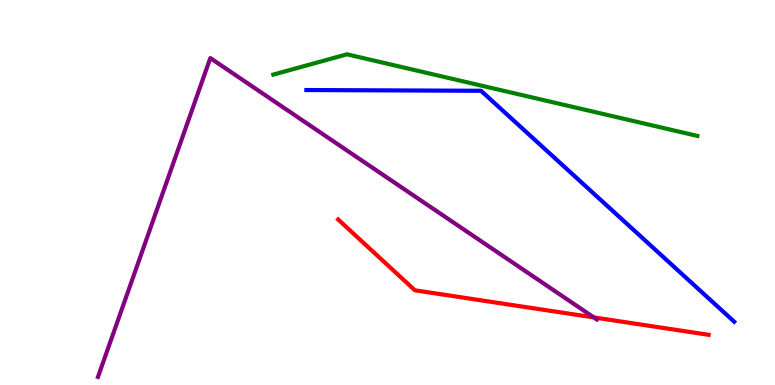[{'lines': ['blue', 'red'], 'intersections': []}, {'lines': ['green', 'red'], 'intersections': []}, {'lines': ['purple', 'red'], 'intersections': [{'x': 7.66, 'y': 1.76}]}, {'lines': ['blue', 'green'], 'intersections': []}, {'lines': ['blue', 'purple'], 'intersections': []}, {'lines': ['green', 'purple'], 'intersections': []}]